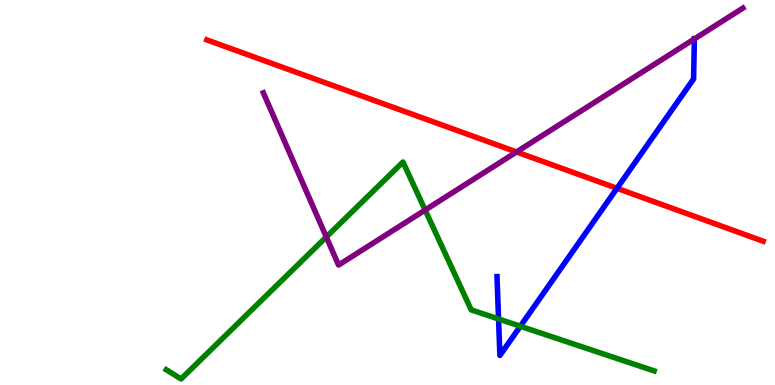[{'lines': ['blue', 'red'], 'intersections': [{'x': 7.96, 'y': 5.11}]}, {'lines': ['green', 'red'], 'intersections': []}, {'lines': ['purple', 'red'], 'intersections': [{'x': 6.66, 'y': 6.05}]}, {'lines': ['blue', 'green'], 'intersections': [{'x': 6.43, 'y': 1.71}, {'x': 6.71, 'y': 1.53}]}, {'lines': ['blue', 'purple'], 'intersections': [{'x': 8.96, 'y': 8.99}]}, {'lines': ['green', 'purple'], 'intersections': [{'x': 4.21, 'y': 3.84}, {'x': 5.49, 'y': 4.54}]}]